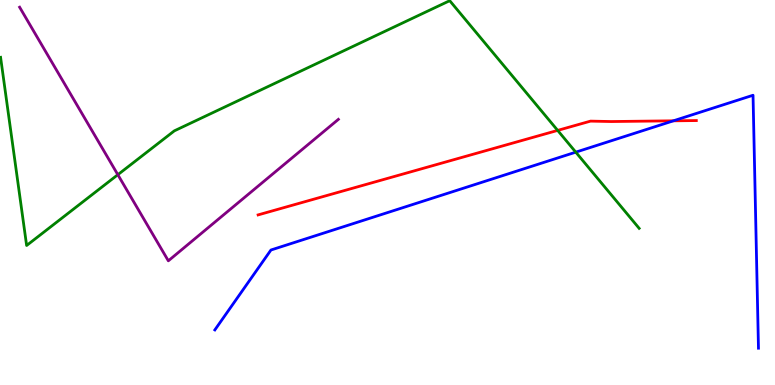[{'lines': ['blue', 'red'], 'intersections': [{'x': 8.69, 'y': 6.86}]}, {'lines': ['green', 'red'], 'intersections': [{'x': 7.2, 'y': 6.61}]}, {'lines': ['purple', 'red'], 'intersections': []}, {'lines': ['blue', 'green'], 'intersections': [{'x': 7.43, 'y': 6.05}]}, {'lines': ['blue', 'purple'], 'intersections': []}, {'lines': ['green', 'purple'], 'intersections': [{'x': 1.52, 'y': 5.46}]}]